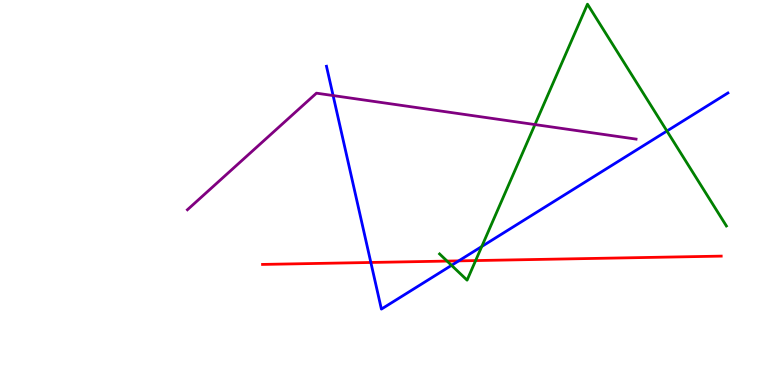[{'lines': ['blue', 'red'], 'intersections': [{'x': 4.79, 'y': 3.18}, {'x': 5.92, 'y': 3.22}]}, {'lines': ['green', 'red'], 'intersections': [{'x': 5.77, 'y': 3.22}, {'x': 6.14, 'y': 3.23}]}, {'lines': ['purple', 'red'], 'intersections': []}, {'lines': ['blue', 'green'], 'intersections': [{'x': 5.83, 'y': 3.11}, {'x': 6.22, 'y': 3.6}, {'x': 8.61, 'y': 6.6}]}, {'lines': ['blue', 'purple'], 'intersections': [{'x': 4.3, 'y': 7.52}]}, {'lines': ['green', 'purple'], 'intersections': [{'x': 6.9, 'y': 6.76}]}]